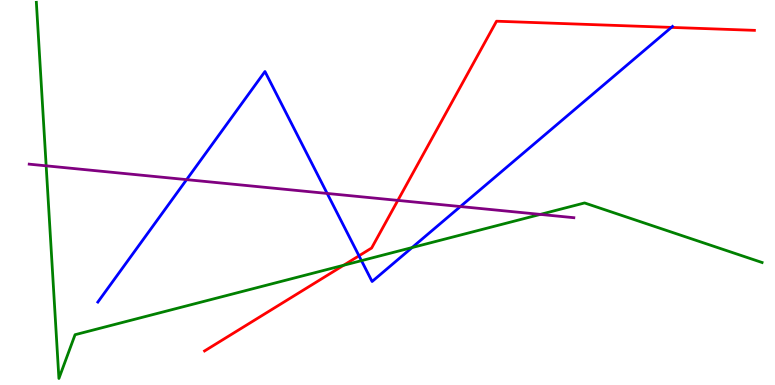[{'lines': ['blue', 'red'], 'intersections': [{'x': 4.63, 'y': 3.36}, {'x': 8.66, 'y': 9.29}]}, {'lines': ['green', 'red'], 'intersections': [{'x': 4.43, 'y': 3.11}]}, {'lines': ['purple', 'red'], 'intersections': [{'x': 5.13, 'y': 4.79}]}, {'lines': ['blue', 'green'], 'intersections': [{'x': 4.66, 'y': 3.23}, {'x': 5.32, 'y': 3.57}]}, {'lines': ['blue', 'purple'], 'intersections': [{'x': 2.41, 'y': 5.33}, {'x': 4.22, 'y': 4.98}, {'x': 5.94, 'y': 4.64}]}, {'lines': ['green', 'purple'], 'intersections': [{'x': 0.596, 'y': 5.69}, {'x': 6.97, 'y': 4.43}]}]